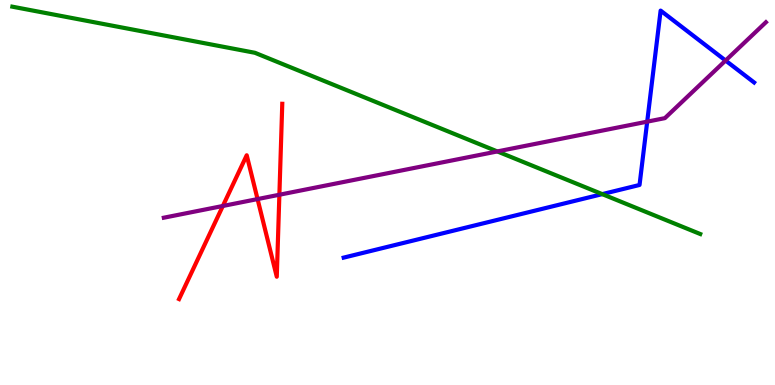[{'lines': ['blue', 'red'], 'intersections': []}, {'lines': ['green', 'red'], 'intersections': []}, {'lines': ['purple', 'red'], 'intersections': [{'x': 2.88, 'y': 4.65}, {'x': 3.32, 'y': 4.83}, {'x': 3.6, 'y': 4.94}]}, {'lines': ['blue', 'green'], 'intersections': [{'x': 7.77, 'y': 4.96}]}, {'lines': ['blue', 'purple'], 'intersections': [{'x': 8.35, 'y': 6.84}, {'x': 9.36, 'y': 8.43}]}, {'lines': ['green', 'purple'], 'intersections': [{'x': 6.42, 'y': 6.07}]}]